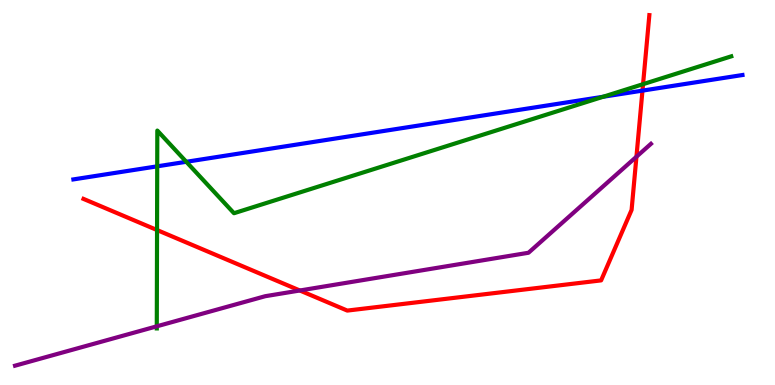[{'lines': ['blue', 'red'], 'intersections': [{'x': 8.29, 'y': 7.65}]}, {'lines': ['green', 'red'], 'intersections': [{'x': 2.03, 'y': 4.02}, {'x': 8.3, 'y': 7.81}]}, {'lines': ['purple', 'red'], 'intersections': [{'x': 3.87, 'y': 2.45}, {'x': 8.21, 'y': 5.93}]}, {'lines': ['blue', 'green'], 'intersections': [{'x': 2.03, 'y': 5.68}, {'x': 2.4, 'y': 5.8}, {'x': 7.78, 'y': 7.49}]}, {'lines': ['blue', 'purple'], 'intersections': []}, {'lines': ['green', 'purple'], 'intersections': [{'x': 2.02, 'y': 1.52}]}]